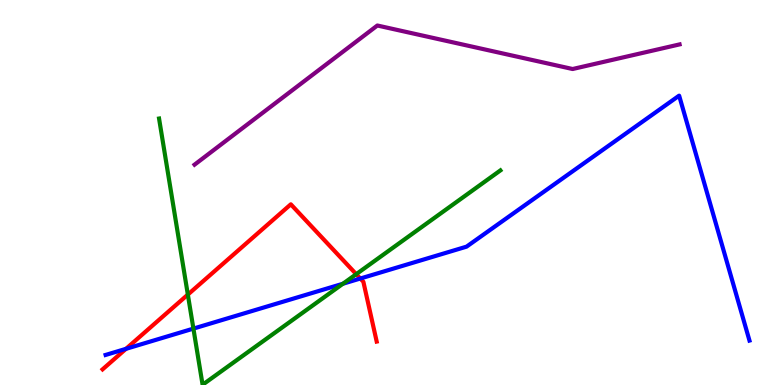[{'lines': ['blue', 'red'], 'intersections': [{'x': 1.63, 'y': 0.939}, {'x': 4.65, 'y': 2.77}]}, {'lines': ['green', 'red'], 'intersections': [{'x': 2.42, 'y': 2.35}, {'x': 4.6, 'y': 2.88}]}, {'lines': ['purple', 'red'], 'intersections': []}, {'lines': ['blue', 'green'], 'intersections': [{'x': 2.5, 'y': 1.46}, {'x': 4.42, 'y': 2.63}]}, {'lines': ['blue', 'purple'], 'intersections': []}, {'lines': ['green', 'purple'], 'intersections': []}]